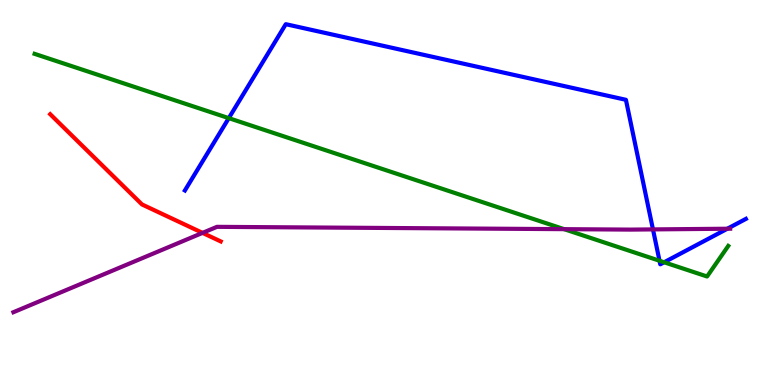[{'lines': ['blue', 'red'], 'intersections': []}, {'lines': ['green', 'red'], 'intersections': []}, {'lines': ['purple', 'red'], 'intersections': [{'x': 2.61, 'y': 3.95}]}, {'lines': ['blue', 'green'], 'intersections': [{'x': 2.95, 'y': 6.93}, {'x': 8.51, 'y': 3.23}, {'x': 8.57, 'y': 3.19}]}, {'lines': ['blue', 'purple'], 'intersections': [{'x': 8.43, 'y': 4.04}, {'x': 9.39, 'y': 4.06}]}, {'lines': ['green', 'purple'], 'intersections': [{'x': 7.28, 'y': 4.05}]}]